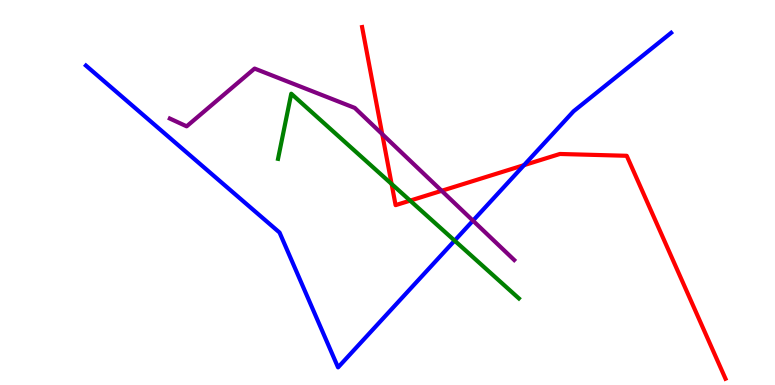[{'lines': ['blue', 'red'], 'intersections': [{'x': 6.76, 'y': 5.71}]}, {'lines': ['green', 'red'], 'intersections': [{'x': 5.05, 'y': 5.22}, {'x': 5.29, 'y': 4.79}]}, {'lines': ['purple', 'red'], 'intersections': [{'x': 4.93, 'y': 6.52}, {'x': 5.7, 'y': 5.04}]}, {'lines': ['blue', 'green'], 'intersections': [{'x': 5.87, 'y': 3.75}]}, {'lines': ['blue', 'purple'], 'intersections': [{'x': 6.1, 'y': 4.27}]}, {'lines': ['green', 'purple'], 'intersections': []}]